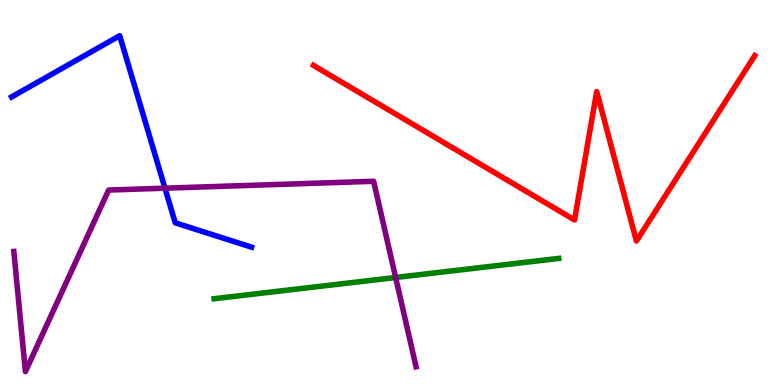[{'lines': ['blue', 'red'], 'intersections': []}, {'lines': ['green', 'red'], 'intersections': []}, {'lines': ['purple', 'red'], 'intersections': []}, {'lines': ['blue', 'green'], 'intersections': []}, {'lines': ['blue', 'purple'], 'intersections': [{'x': 2.13, 'y': 5.11}]}, {'lines': ['green', 'purple'], 'intersections': [{'x': 5.11, 'y': 2.79}]}]